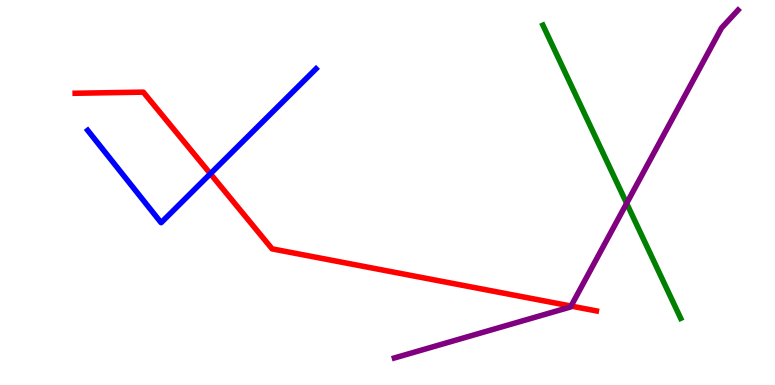[{'lines': ['blue', 'red'], 'intersections': [{'x': 2.71, 'y': 5.49}]}, {'lines': ['green', 'red'], 'intersections': []}, {'lines': ['purple', 'red'], 'intersections': [{'x': 7.37, 'y': 2.05}]}, {'lines': ['blue', 'green'], 'intersections': []}, {'lines': ['blue', 'purple'], 'intersections': []}, {'lines': ['green', 'purple'], 'intersections': [{'x': 8.09, 'y': 4.72}]}]